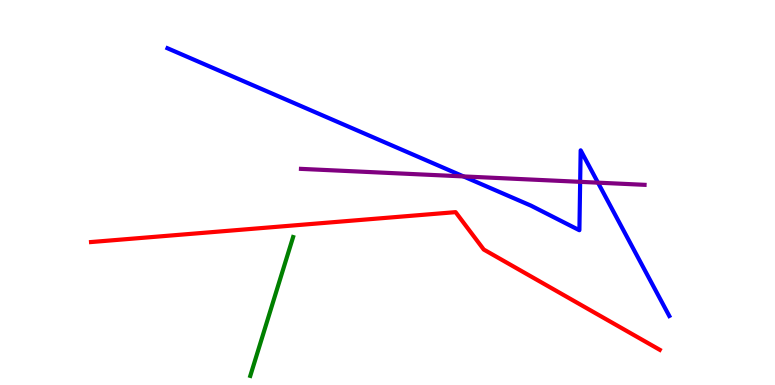[{'lines': ['blue', 'red'], 'intersections': []}, {'lines': ['green', 'red'], 'intersections': []}, {'lines': ['purple', 'red'], 'intersections': []}, {'lines': ['blue', 'green'], 'intersections': []}, {'lines': ['blue', 'purple'], 'intersections': [{'x': 5.98, 'y': 5.42}, {'x': 7.49, 'y': 5.28}, {'x': 7.72, 'y': 5.26}]}, {'lines': ['green', 'purple'], 'intersections': []}]